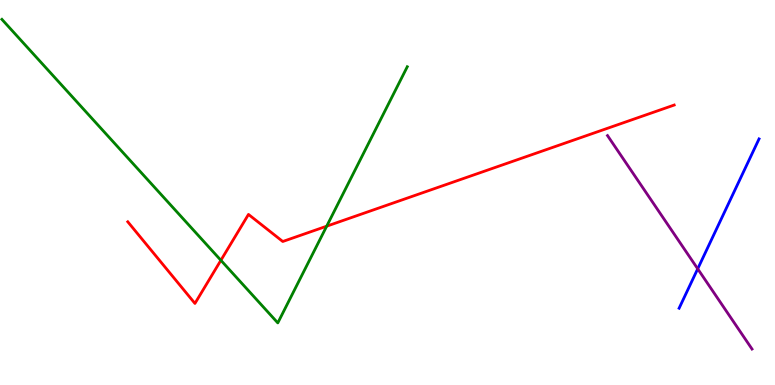[{'lines': ['blue', 'red'], 'intersections': []}, {'lines': ['green', 'red'], 'intersections': [{'x': 2.85, 'y': 3.24}, {'x': 4.22, 'y': 4.13}]}, {'lines': ['purple', 'red'], 'intersections': []}, {'lines': ['blue', 'green'], 'intersections': []}, {'lines': ['blue', 'purple'], 'intersections': [{'x': 9.0, 'y': 3.02}]}, {'lines': ['green', 'purple'], 'intersections': []}]